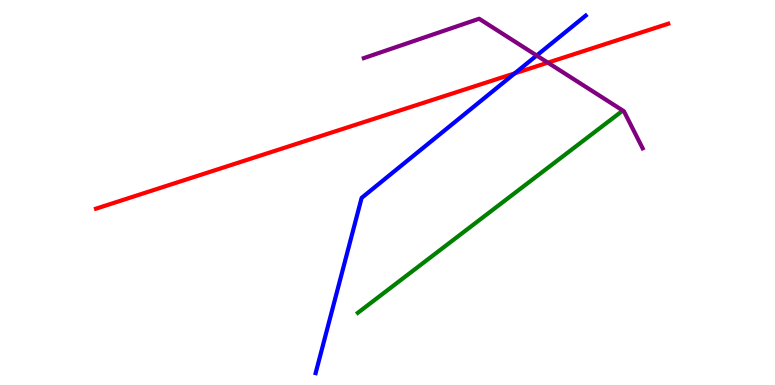[{'lines': ['blue', 'red'], 'intersections': [{'x': 6.64, 'y': 8.09}]}, {'lines': ['green', 'red'], 'intersections': []}, {'lines': ['purple', 'red'], 'intersections': [{'x': 7.07, 'y': 8.37}]}, {'lines': ['blue', 'green'], 'intersections': []}, {'lines': ['blue', 'purple'], 'intersections': [{'x': 6.92, 'y': 8.56}]}, {'lines': ['green', 'purple'], 'intersections': []}]